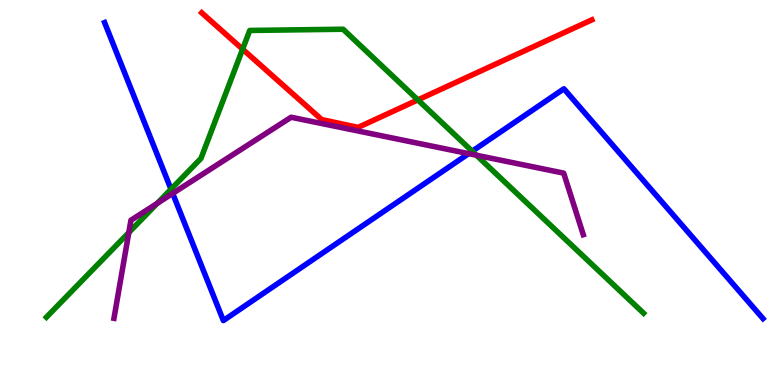[{'lines': ['blue', 'red'], 'intersections': []}, {'lines': ['green', 'red'], 'intersections': [{'x': 3.13, 'y': 8.72}, {'x': 5.39, 'y': 7.41}]}, {'lines': ['purple', 'red'], 'intersections': []}, {'lines': ['blue', 'green'], 'intersections': [{'x': 2.21, 'y': 5.09}, {'x': 6.09, 'y': 6.07}]}, {'lines': ['blue', 'purple'], 'intersections': [{'x': 2.23, 'y': 4.98}, {'x': 6.05, 'y': 6.01}]}, {'lines': ['green', 'purple'], 'intersections': [{'x': 1.66, 'y': 3.96}, {'x': 2.03, 'y': 4.72}, {'x': 6.15, 'y': 5.97}]}]